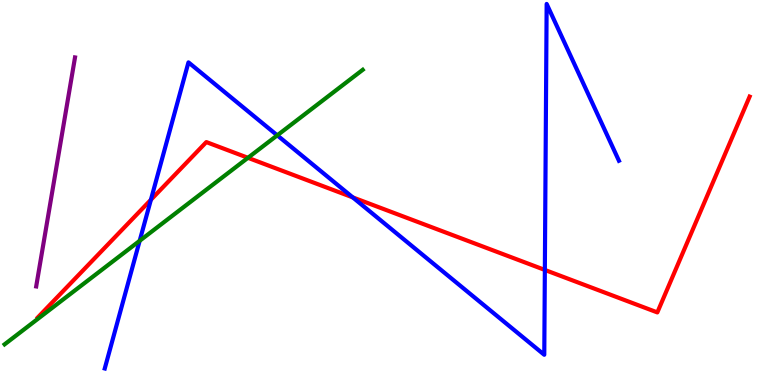[{'lines': ['blue', 'red'], 'intersections': [{'x': 1.95, 'y': 4.81}, {'x': 4.55, 'y': 4.87}, {'x': 7.03, 'y': 2.99}]}, {'lines': ['green', 'red'], 'intersections': [{'x': 3.2, 'y': 5.9}]}, {'lines': ['purple', 'red'], 'intersections': []}, {'lines': ['blue', 'green'], 'intersections': [{'x': 1.8, 'y': 3.75}, {'x': 3.58, 'y': 6.48}]}, {'lines': ['blue', 'purple'], 'intersections': []}, {'lines': ['green', 'purple'], 'intersections': []}]